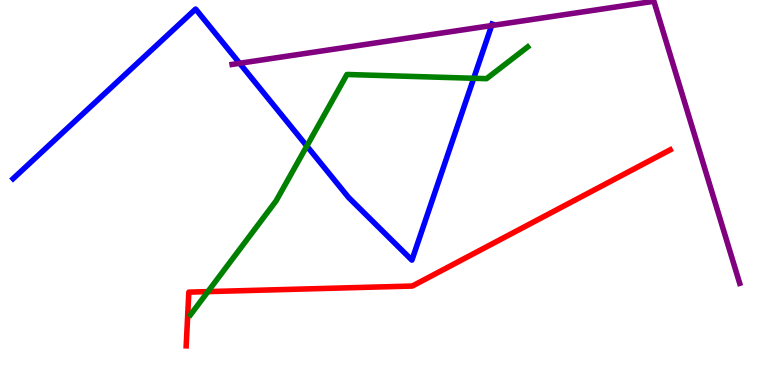[{'lines': ['blue', 'red'], 'intersections': []}, {'lines': ['green', 'red'], 'intersections': [{'x': 2.68, 'y': 2.43}]}, {'lines': ['purple', 'red'], 'intersections': []}, {'lines': ['blue', 'green'], 'intersections': [{'x': 3.96, 'y': 6.21}, {'x': 6.11, 'y': 7.97}]}, {'lines': ['blue', 'purple'], 'intersections': [{'x': 3.09, 'y': 8.36}, {'x': 6.34, 'y': 9.34}]}, {'lines': ['green', 'purple'], 'intersections': []}]